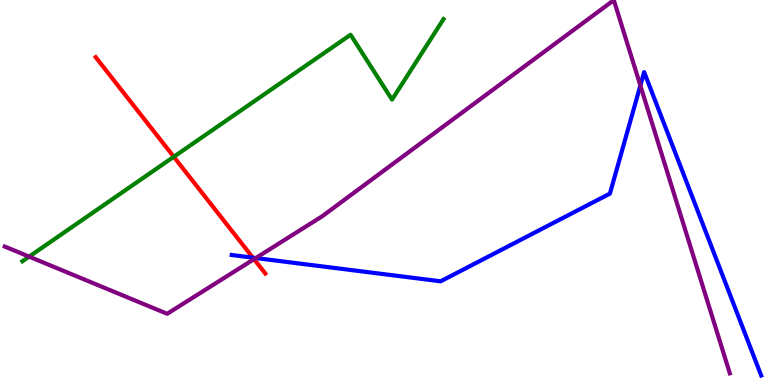[{'lines': ['blue', 'red'], 'intersections': [{'x': 3.26, 'y': 3.31}]}, {'lines': ['green', 'red'], 'intersections': [{'x': 2.24, 'y': 5.93}]}, {'lines': ['purple', 'red'], 'intersections': [{'x': 3.28, 'y': 3.27}]}, {'lines': ['blue', 'green'], 'intersections': []}, {'lines': ['blue', 'purple'], 'intersections': [{'x': 3.3, 'y': 3.3}, {'x': 8.26, 'y': 7.78}]}, {'lines': ['green', 'purple'], 'intersections': [{'x': 0.376, 'y': 3.33}]}]